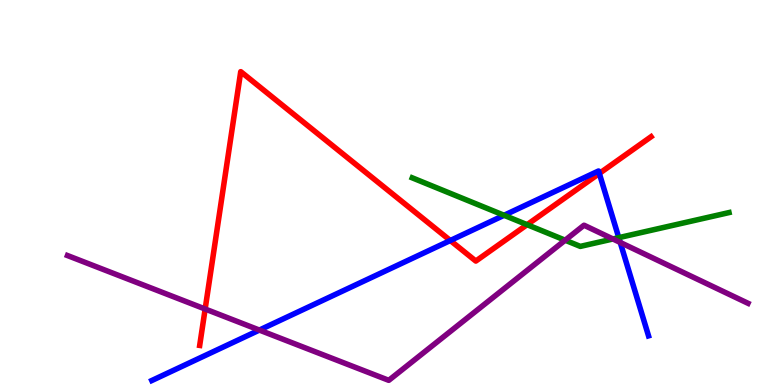[{'lines': ['blue', 'red'], 'intersections': [{'x': 5.81, 'y': 3.75}, {'x': 7.73, 'y': 5.49}]}, {'lines': ['green', 'red'], 'intersections': [{'x': 6.8, 'y': 4.16}]}, {'lines': ['purple', 'red'], 'intersections': [{'x': 2.65, 'y': 1.97}]}, {'lines': ['blue', 'green'], 'intersections': [{'x': 6.5, 'y': 4.41}, {'x': 7.98, 'y': 3.83}]}, {'lines': ['blue', 'purple'], 'intersections': [{'x': 3.35, 'y': 1.43}, {'x': 8.0, 'y': 3.7}]}, {'lines': ['green', 'purple'], 'intersections': [{'x': 7.29, 'y': 3.76}, {'x': 7.91, 'y': 3.79}]}]